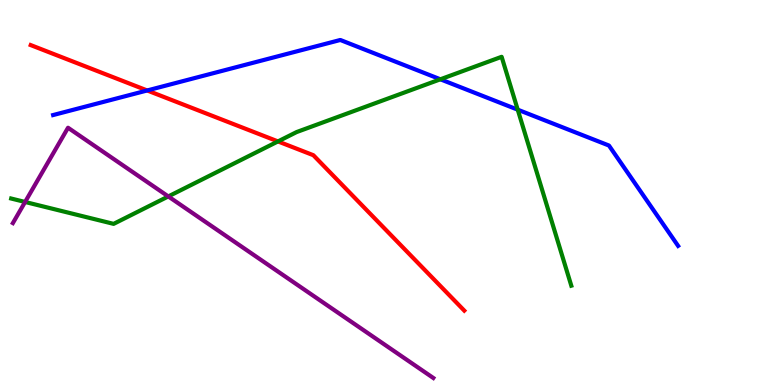[{'lines': ['blue', 'red'], 'intersections': [{'x': 1.9, 'y': 7.65}]}, {'lines': ['green', 'red'], 'intersections': [{'x': 3.59, 'y': 6.33}]}, {'lines': ['purple', 'red'], 'intersections': []}, {'lines': ['blue', 'green'], 'intersections': [{'x': 5.68, 'y': 7.94}, {'x': 6.68, 'y': 7.15}]}, {'lines': ['blue', 'purple'], 'intersections': []}, {'lines': ['green', 'purple'], 'intersections': [{'x': 0.324, 'y': 4.75}, {'x': 2.17, 'y': 4.9}]}]